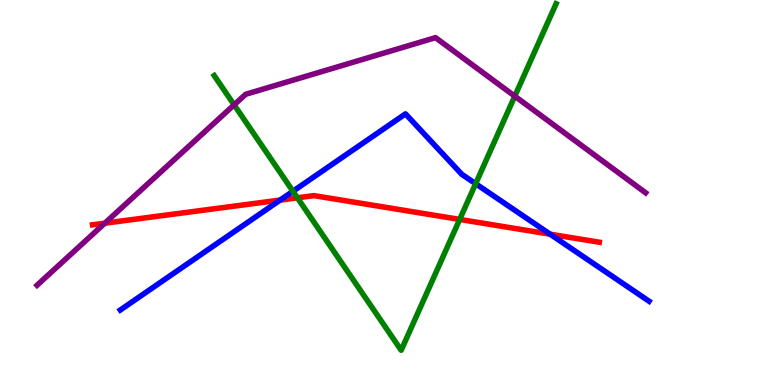[{'lines': ['blue', 'red'], 'intersections': [{'x': 3.61, 'y': 4.8}, {'x': 7.1, 'y': 3.92}]}, {'lines': ['green', 'red'], 'intersections': [{'x': 3.84, 'y': 4.86}, {'x': 5.93, 'y': 4.3}]}, {'lines': ['purple', 'red'], 'intersections': [{'x': 1.35, 'y': 4.2}]}, {'lines': ['blue', 'green'], 'intersections': [{'x': 3.78, 'y': 5.03}, {'x': 6.14, 'y': 5.23}]}, {'lines': ['blue', 'purple'], 'intersections': []}, {'lines': ['green', 'purple'], 'intersections': [{'x': 3.02, 'y': 7.28}, {'x': 6.64, 'y': 7.5}]}]